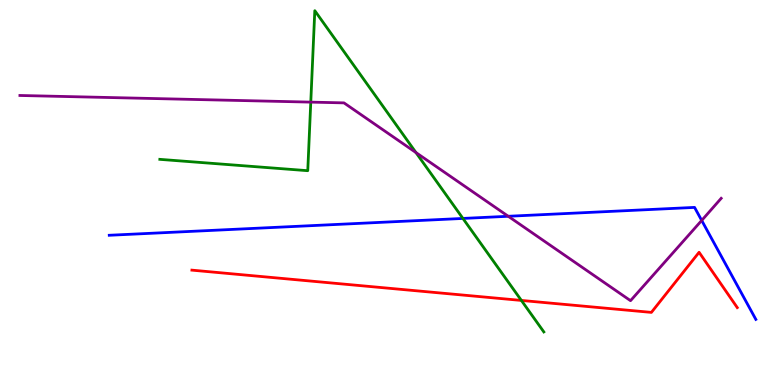[{'lines': ['blue', 'red'], 'intersections': []}, {'lines': ['green', 'red'], 'intersections': [{'x': 6.73, 'y': 2.2}]}, {'lines': ['purple', 'red'], 'intersections': []}, {'lines': ['blue', 'green'], 'intersections': [{'x': 5.97, 'y': 4.33}]}, {'lines': ['blue', 'purple'], 'intersections': [{'x': 6.56, 'y': 4.38}, {'x': 9.05, 'y': 4.27}]}, {'lines': ['green', 'purple'], 'intersections': [{'x': 4.01, 'y': 7.35}, {'x': 5.37, 'y': 6.04}]}]